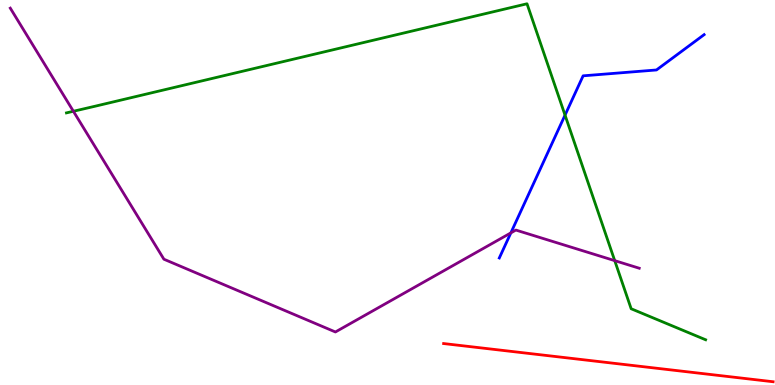[{'lines': ['blue', 'red'], 'intersections': []}, {'lines': ['green', 'red'], 'intersections': []}, {'lines': ['purple', 'red'], 'intersections': []}, {'lines': ['blue', 'green'], 'intersections': [{'x': 7.29, 'y': 7.01}]}, {'lines': ['blue', 'purple'], 'intersections': [{'x': 6.59, 'y': 3.95}]}, {'lines': ['green', 'purple'], 'intersections': [{'x': 0.947, 'y': 7.11}, {'x': 7.93, 'y': 3.23}]}]